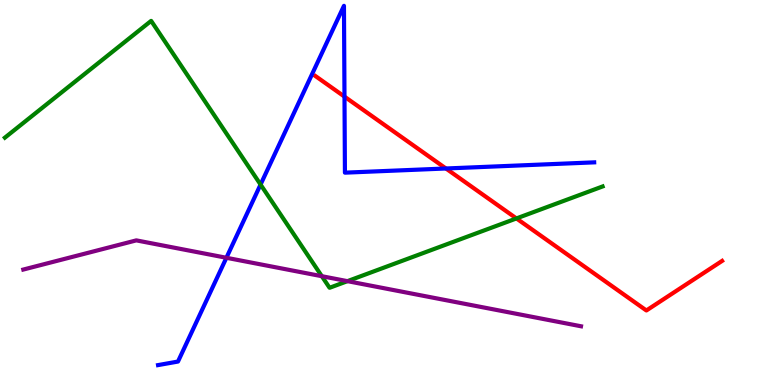[{'lines': ['blue', 'red'], 'intersections': [{'x': 4.44, 'y': 7.49}, {'x': 5.75, 'y': 5.62}]}, {'lines': ['green', 'red'], 'intersections': [{'x': 6.66, 'y': 4.33}]}, {'lines': ['purple', 'red'], 'intersections': []}, {'lines': ['blue', 'green'], 'intersections': [{'x': 3.36, 'y': 5.21}]}, {'lines': ['blue', 'purple'], 'intersections': [{'x': 2.92, 'y': 3.3}]}, {'lines': ['green', 'purple'], 'intersections': [{'x': 4.15, 'y': 2.83}, {'x': 4.48, 'y': 2.7}]}]